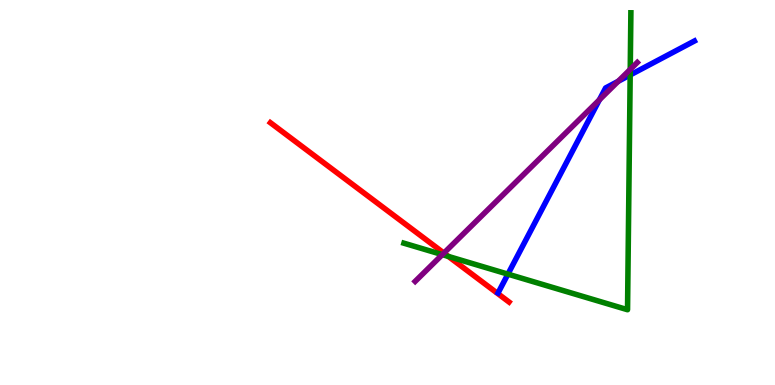[{'lines': ['blue', 'red'], 'intersections': []}, {'lines': ['green', 'red'], 'intersections': [{'x': 5.79, 'y': 3.34}]}, {'lines': ['purple', 'red'], 'intersections': [{'x': 5.73, 'y': 3.43}]}, {'lines': ['blue', 'green'], 'intersections': [{'x': 6.55, 'y': 2.88}, {'x': 8.13, 'y': 8.05}]}, {'lines': ['blue', 'purple'], 'intersections': [{'x': 7.73, 'y': 7.41}, {'x': 7.98, 'y': 7.89}]}, {'lines': ['green', 'purple'], 'intersections': [{'x': 5.71, 'y': 3.39}, {'x': 8.13, 'y': 8.2}]}]